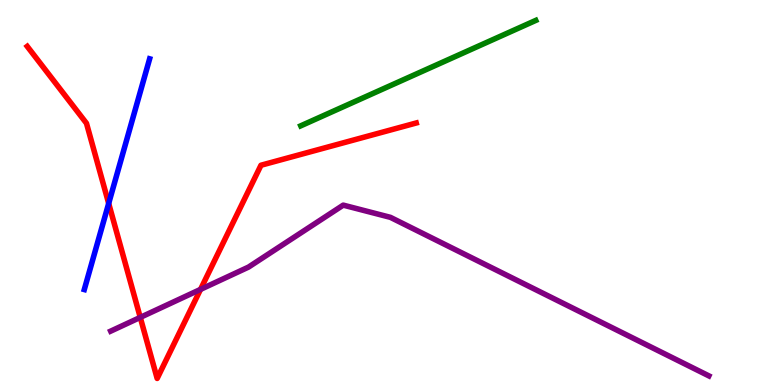[{'lines': ['blue', 'red'], 'intersections': [{'x': 1.4, 'y': 4.72}]}, {'lines': ['green', 'red'], 'intersections': []}, {'lines': ['purple', 'red'], 'intersections': [{'x': 1.81, 'y': 1.76}, {'x': 2.59, 'y': 2.48}]}, {'lines': ['blue', 'green'], 'intersections': []}, {'lines': ['blue', 'purple'], 'intersections': []}, {'lines': ['green', 'purple'], 'intersections': []}]